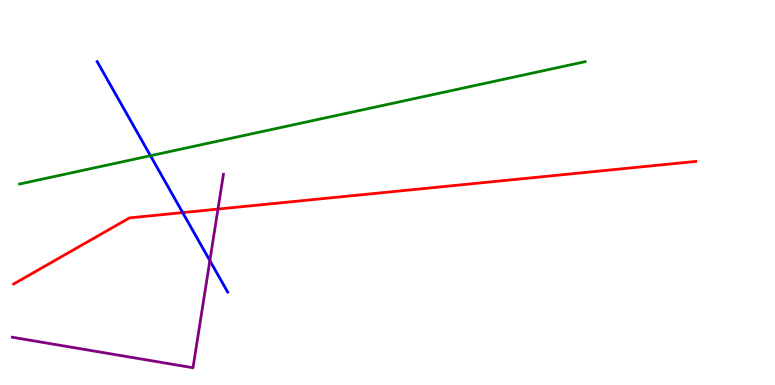[{'lines': ['blue', 'red'], 'intersections': [{'x': 2.36, 'y': 4.48}]}, {'lines': ['green', 'red'], 'intersections': []}, {'lines': ['purple', 'red'], 'intersections': [{'x': 2.81, 'y': 4.57}]}, {'lines': ['blue', 'green'], 'intersections': [{'x': 1.94, 'y': 5.96}]}, {'lines': ['blue', 'purple'], 'intersections': [{'x': 2.71, 'y': 3.23}]}, {'lines': ['green', 'purple'], 'intersections': []}]